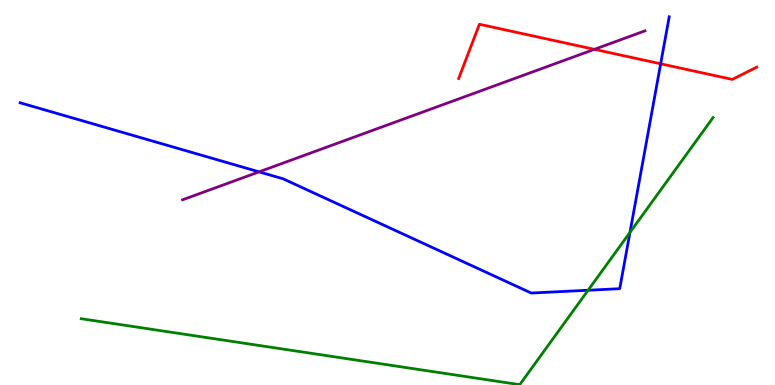[{'lines': ['blue', 'red'], 'intersections': [{'x': 8.52, 'y': 8.34}]}, {'lines': ['green', 'red'], 'intersections': []}, {'lines': ['purple', 'red'], 'intersections': [{'x': 7.67, 'y': 8.72}]}, {'lines': ['blue', 'green'], 'intersections': [{'x': 7.59, 'y': 2.46}, {'x': 8.13, 'y': 3.96}]}, {'lines': ['blue', 'purple'], 'intersections': [{'x': 3.34, 'y': 5.54}]}, {'lines': ['green', 'purple'], 'intersections': []}]